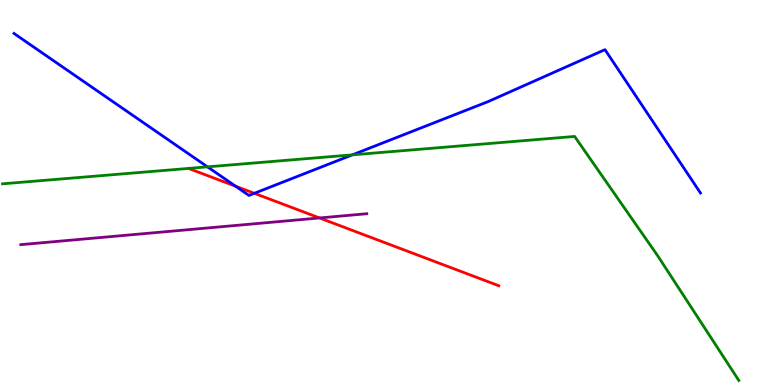[{'lines': ['blue', 'red'], 'intersections': [{'x': 3.04, 'y': 5.16}, {'x': 3.28, 'y': 4.98}]}, {'lines': ['green', 'red'], 'intersections': []}, {'lines': ['purple', 'red'], 'intersections': [{'x': 4.12, 'y': 4.34}]}, {'lines': ['blue', 'green'], 'intersections': [{'x': 2.68, 'y': 5.67}, {'x': 4.55, 'y': 5.98}]}, {'lines': ['blue', 'purple'], 'intersections': []}, {'lines': ['green', 'purple'], 'intersections': []}]